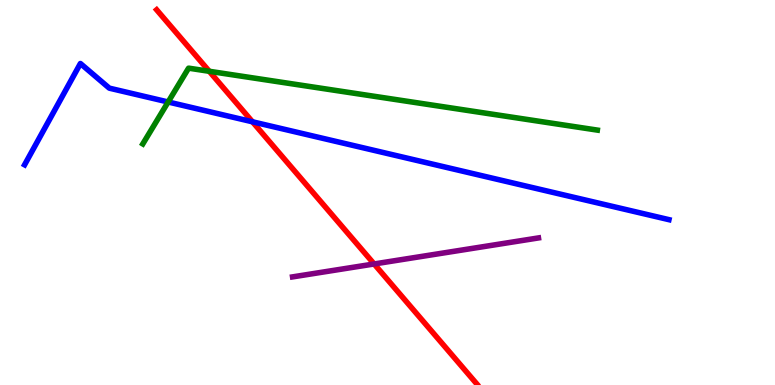[{'lines': ['blue', 'red'], 'intersections': [{'x': 3.26, 'y': 6.84}]}, {'lines': ['green', 'red'], 'intersections': [{'x': 2.7, 'y': 8.15}]}, {'lines': ['purple', 'red'], 'intersections': [{'x': 4.83, 'y': 3.14}]}, {'lines': ['blue', 'green'], 'intersections': [{'x': 2.17, 'y': 7.35}]}, {'lines': ['blue', 'purple'], 'intersections': []}, {'lines': ['green', 'purple'], 'intersections': []}]